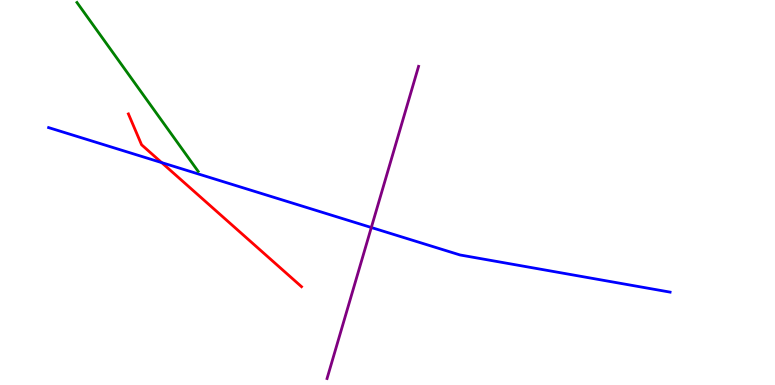[{'lines': ['blue', 'red'], 'intersections': [{'x': 2.09, 'y': 5.78}]}, {'lines': ['green', 'red'], 'intersections': []}, {'lines': ['purple', 'red'], 'intersections': []}, {'lines': ['blue', 'green'], 'intersections': []}, {'lines': ['blue', 'purple'], 'intersections': [{'x': 4.79, 'y': 4.09}]}, {'lines': ['green', 'purple'], 'intersections': []}]